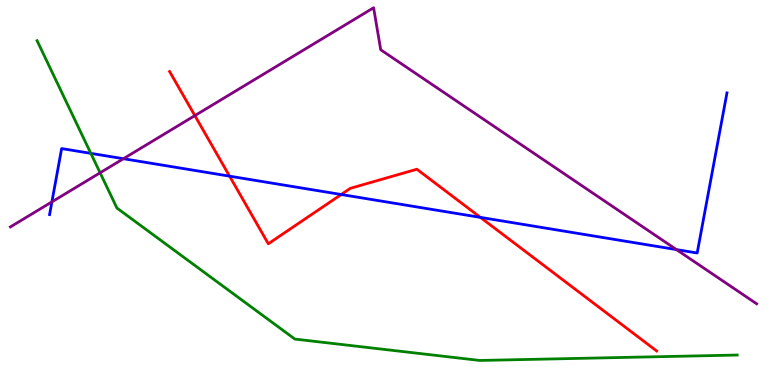[{'lines': ['blue', 'red'], 'intersections': [{'x': 2.96, 'y': 5.42}, {'x': 4.4, 'y': 4.95}, {'x': 6.2, 'y': 4.35}]}, {'lines': ['green', 'red'], 'intersections': []}, {'lines': ['purple', 'red'], 'intersections': [{'x': 2.51, 'y': 7.0}]}, {'lines': ['blue', 'green'], 'intersections': [{'x': 1.17, 'y': 6.02}]}, {'lines': ['blue', 'purple'], 'intersections': [{'x': 0.67, 'y': 4.76}, {'x': 1.59, 'y': 5.88}, {'x': 8.73, 'y': 3.52}]}, {'lines': ['green', 'purple'], 'intersections': [{'x': 1.29, 'y': 5.51}]}]